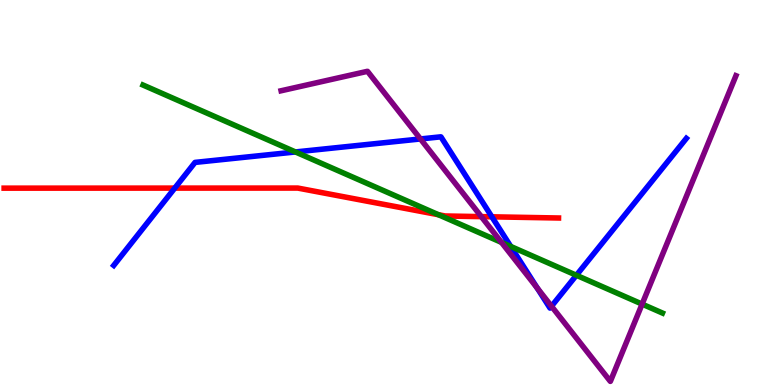[{'lines': ['blue', 'red'], 'intersections': [{'x': 2.25, 'y': 5.11}, {'x': 6.35, 'y': 4.37}]}, {'lines': ['green', 'red'], 'intersections': [{'x': 5.66, 'y': 4.42}]}, {'lines': ['purple', 'red'], 'intersections': [{'x': 6.21, 'y': 4.37}]}, {'lines': ['blue', 'green'], 'intersections': [{'x': 3.81, 'y': 6.05}, {'x': 6.59, 'y': 3.6}, {'x': 7.44, 'y': 2.85}]}, {'lines': ['blue', 'purple'], 'intersections': [{'x': 5.43, 'y': 6.39}, {'x': 6.93, 'y': 2.52}, {'x': 7.12, 'y': 2.05}]}, {'lines': ['green', 'purple'], 'intersections': [{'x': 6.47, 'y': 3.7}, {'x': 8.29, 'y': 2.1}]}]